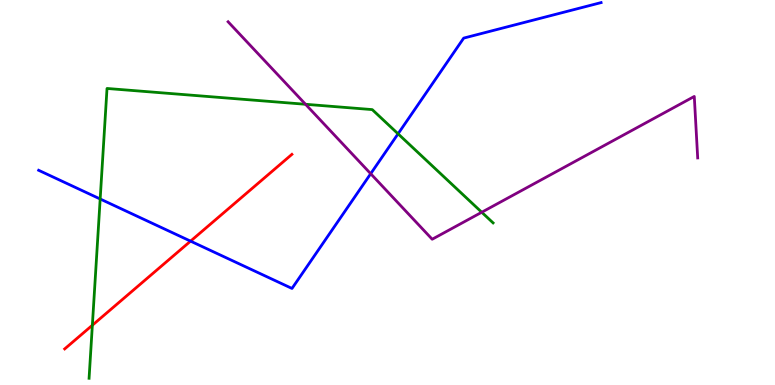[{'lines': ['blue', 'red'], 'intersections': [{'x': 2.46, 'y': 3.74}]}, {'lines': ['green', 'red'], 'intersections': [{'x': 1.19, 'y': 1.55}]}, {'lines': ['purple', 'red'], 'intersections': []}, {'lines': ['blue', 'green'], 'intersections': [{'x': 1.29, 'y': 4.83}, {'x': 5.14, 'y': 6.52}]}, {'lines': ['blue', 'purple'], 'intersections': [{'x': 4.78, 'y': 5.49}]}, {'lines': ['green', 'purple'], 'intersections': [{'x': 3.94, 'y': 7.29}, {'x': 6.22, 'y': 4.49}]}]